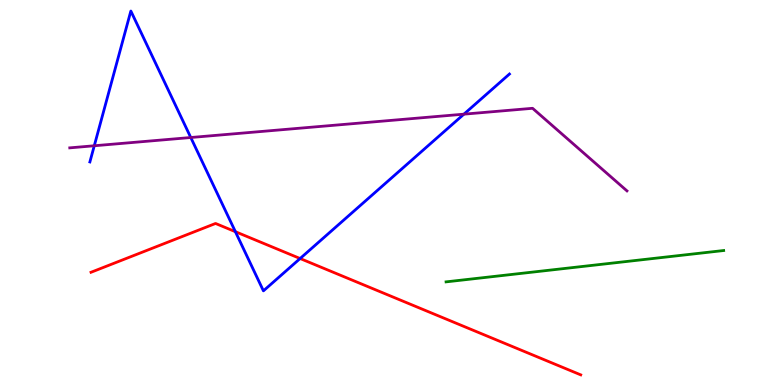[{'lines': ['blue', 'red'], 'intersections': [{'x': 3.04, 'y': 3.98}, {'x': 3.87, 'y': 3.29}]}, {'lines': ['green', 'red'], 'intersections': []}, {'lines': ['purple', 'red'], 'intersections': []}, {'lines': ['blue', 'green'], 'intersections': []}, {'lines': ['blue', 'purple'], 'intersections': [{'x': 1.22, 'y': 6.21}, {'x': 2.46, 'y': 6.43}, {'x': 5.99, 'y': 7.03}]}, {'lines': ['green', 'purple'], 'intersections': []}]